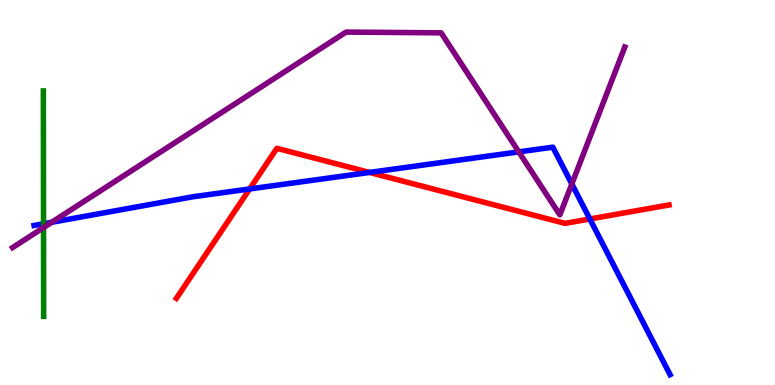[{'lines': ['blue', 'red'], 'intersections': [{'x': 3.22, 'y': 5.09}, {'x': 4.77, 'y': 5.52}, {'x': 7.61, 'y': 4.31}]}, {'lines': ['green', 'red'], 'intersections': []}, {'lines': ['purple', 'red'], 'intersections': []}, {'lines': ['blue', 'green'], 'intersections': [{'x': 0.562, 'y': 4.19}]}, {'lines': ['blue', 'purple'], 'intersections': [{'x': 0.667, 'y': 4.23}, {'x': 6.69, 'y': 6.06}, {'x': 7.38, 'y': 5.22}]}, {'lines': ['green', 'purple'], 'intersections': [{'x': 0.562, 'y': 4.09}]}]